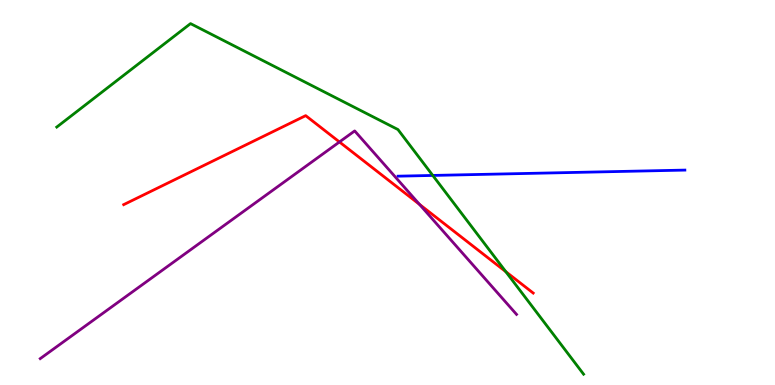[{'lines': ['blue', 'red'], 'intersections': []}, {'lines': ['green', 'red'], 'intersections': [{'x': 6.53, 'y': 2.94}]}, {'lines': ['purple', 'red'], 'intersections': [{'x': 4.38, 'y': 6.31}, {'x': 5.41, 'y': 4.69}]}, {'lines': ['blue', 'green'], 'intersections': [{'x': 5.58, 'y': 5.44}]}, {'lines': ['blue', 'purple'], 'intersections': []}, {'lines': ['green', 'purple'], 'intersections': []}]